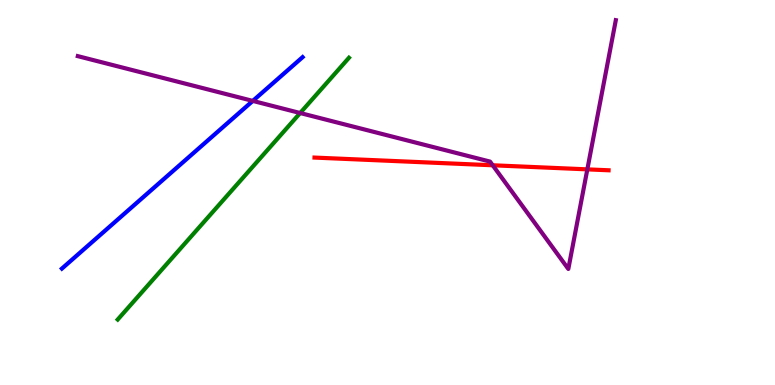[{'lines': ['blue', 'red'], 'intersections': []}, {'lines': ['green', 'red'], 'intersections': []}, {'lines': ['purple', 'red'], 'intersections': [{'x': 6.36, 'y': 5.71}, {'x': 7.58, 'y': 5.6}]}, {'lines': ['blue', 'green'], 'intersections': []}, {'lines': ['blue', 'purple'], 'intersections': [{'x': 3.26, 'y': 7.38}]}, {'lines': ['green', 'purple'], 'intersections': [{'x': 3.87, 'y': 7.06}]}]